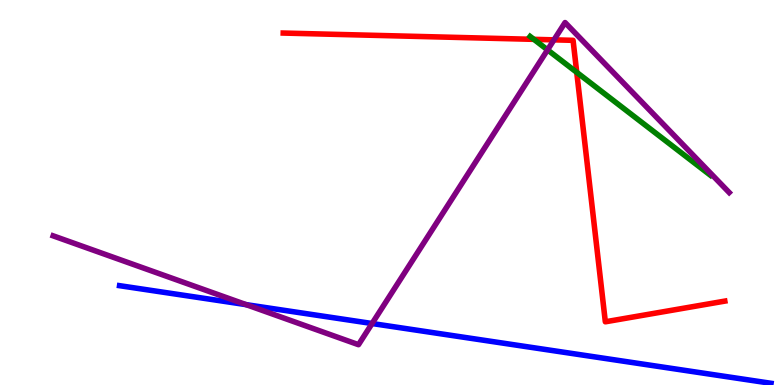[{'lines': ['blue', 'red'], 'intersections': []}, {'lines': ['green', 'red'], 'intersections': [{'x': 6.89, 'y': 8.98}, {'x': 7.44, 'y': 8.12}]}, {'lines': ['purple', 'red'], 'intersections': [{'x': 7.15, 'y': 8.96}]}, {'lines': ['blue', 'green'], 'intersections': []}, {'lines': ['blue', 'purple'], 'intersections': [{'x': 3.18, 'y': 2.09}, {'x': 4.8, 'y': 1.6}]}, {'lines': ['green', 'purple'], 'intersections': [{'x': 7.07, 'y': 8.7}]}]